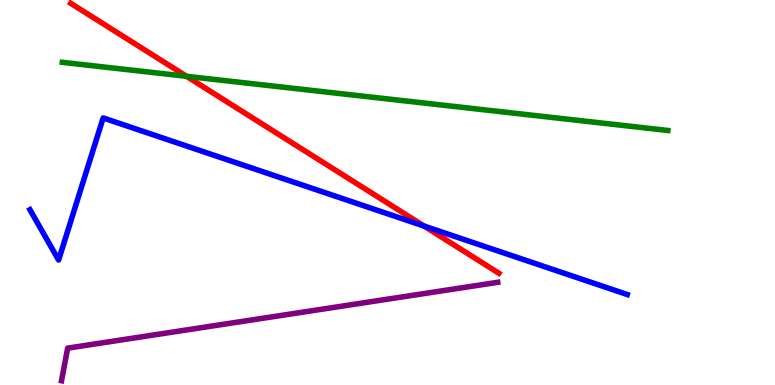[{'lines': ['blue', 'red'], 'intersections': [{'x': 5.47, 'y': 4.13}]}, {'lines': ['green', 'red'], 'intersections': [{'x': 2.41, 'y': 8.02}]}, {'lines': ['purple', 'red'], 'intersections': []}, {'lines': ['blue', 'green'], 'intersections': []}, {'lines': ['blue', 'purple'], 'intersections': []}, {'lines': ['green', 'purple'], 'intersections': []}]